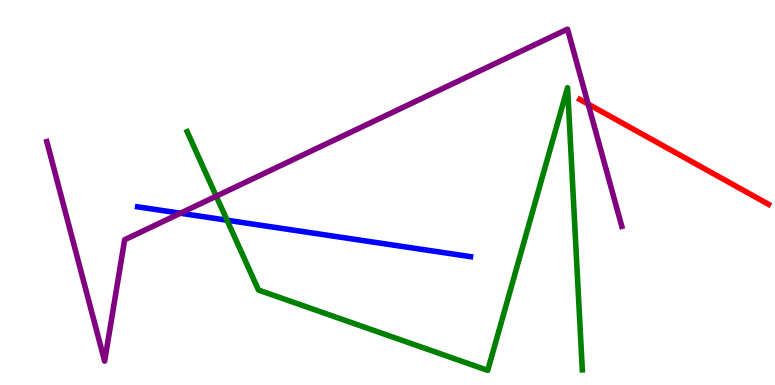[{'lines': ['blue', 'red'], 'intersections': []}, {'lines': ['green', 'red'], 'intersections': []}, {'lines': ['purple', 'red'], 'intersections': [{'x': 7.59, 'y': 7.3}]}, {'lines': ['blue', 'green'], 'intersections': [{'x': 2.93, 'y': 4.28}]}, {'lines': ['blue', 'purple'], 'intersections': [{'x': 2.33, 'y': 4.46}]}, {'lines': ['green', 'purple'], 'intersections': [{'x': 2.79, 'y': 4.9}]}]